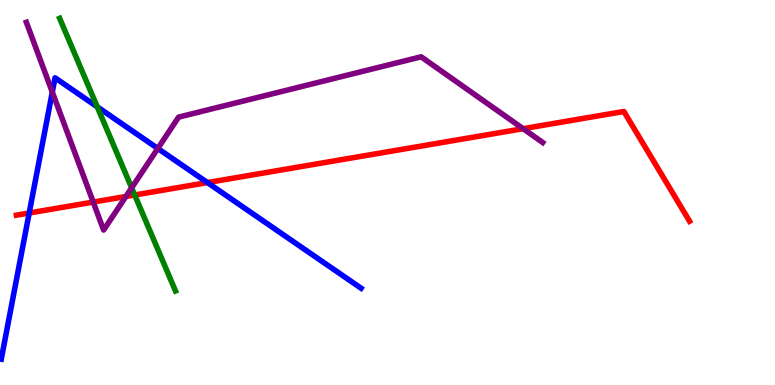[{'lines': ['blue', 'red'], 'intersections': [{'x': 0.377, 'y': 4.47}, {'x': 2.68, 'y': 5.26}]}, {'lines': ['green', 'red'], 'intersections': [{'x': 1.74, 'y': 4.94}]}, {'lines': ['purple', 'red'], 'intersections': [{'x': 1.2, 'y': 4.75}, {'x': 1.62, 'y': 4.9}, {'x': 6.75, 'y': 6.66}]}, {'lines': ['blue', 'green'], 'intersections': [{'x': 1.25, 'y': 7.23}]}, {'lines': ['blue', 'purple'], 'intersections': [{'x': 0.675, 'y': 7.61}, {'x': 2.04, 'y': 6.14}]}, {'lines': ['green', 'purple'], 'intersections': [{'x': 1.7, 'y': 5.12}]}]